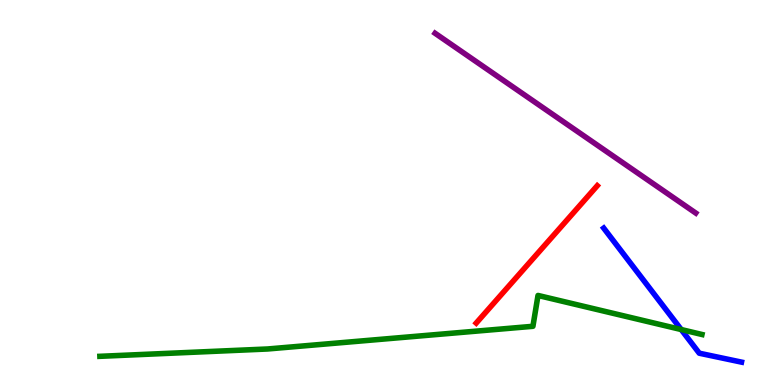[{'lines': ['blue', 'red'], 'intersections': []}, {'lines': ['green', 'red'], 'intersections': []}, {'lines': ['purple', 'red'], 'intersections': []}, {'lines': ['blue', 'green'], 'intersections': [{'x': 8.79, 'y': 1.44}]}, {'lines': ['blue', 'purple'], 'intersections': []}, {'lines': ['green', 'purple'], 'intersections': []}]